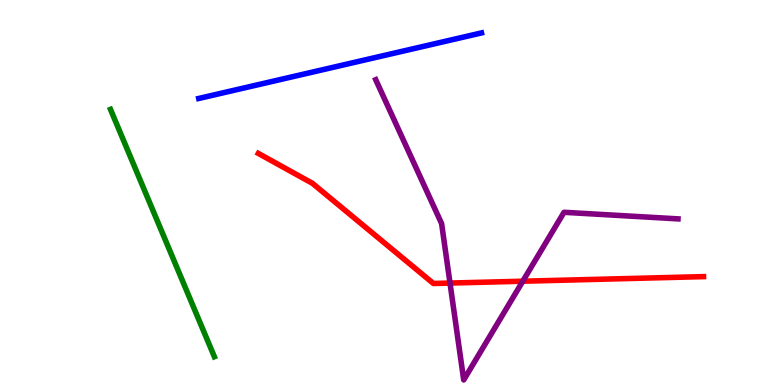[{'lines': ['blue', 'red'], 'intersections': []}, {'lines': ['green', 'red'], 'intersections': []}, {'lines': ['purple', 'red'], 'intersections': [{'x': 5.81, 'y': 2.65}, {'x': 6.75, 'y': 2.7}]}, {'lines': ['blue', 'green'], 'intersections': []}, {'lines': ['blue', 'purple'], 'intersections': []}, {'lines': ['green', 'purple'], 'intersections': []}]